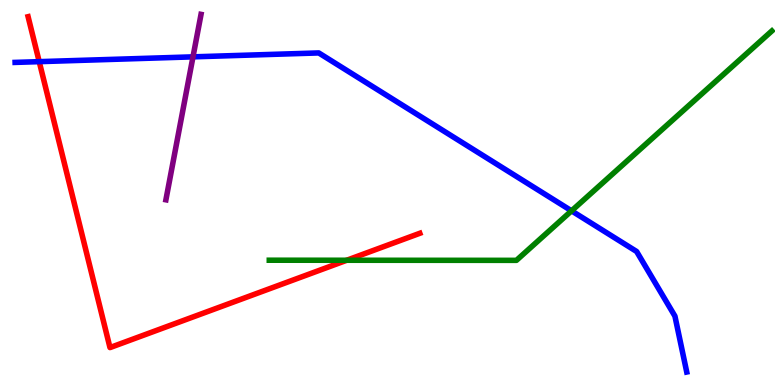[{'lines': ['blue', 'red'], 'intersections': [{'x': 0.506, 'y': 8.4}]}, {'lines': ['green', 'red'], 'intersections': [{'x': 4.47, 'y': 3.24}]}, {'lines': ['purple', 'red'], 'intersections': []}, {'lines': ['blue', 'green'], 'intersections': [{'x': 7.37, 'y': 4.52}]}, {'lines': ['blue', 'purple'], 'intersections': [{'x': 2.49, 'y': 8.52}]}, {'lines': ['green', 'purple'], 'intersections': []}]